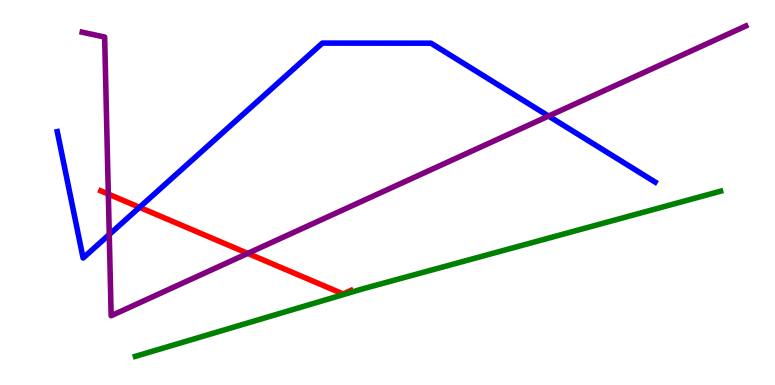[{'lines': ['blue', 'red'], 'intersections': [{'x': 1.8, 'y': 4.61}]}, {'lines': ['green', 'red'], 'intersections': []}, {'lines': ['purple', 'red'], 'intersections': [{'x': 1.4, 'y': 4.96}, {'x': 3.2, 'y': 3.42}]}, {'lines': ['blue', 'green'], 'intersections': []}, {'lines': ['blue', 'purple'], 'intersections': [{'x': 1.41, 'y': 3.91}, {'x': 7.08, 'y': 6.99}]}, {'lines': ['green', 'purple'], 'intersections': []}]